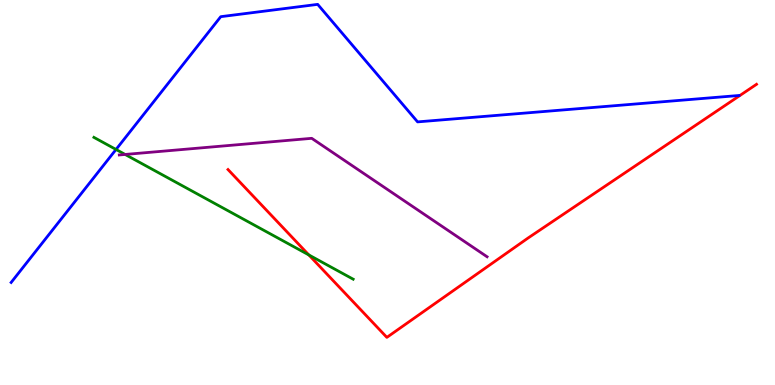[{'lines': ['blue', 'red'], 'intersections': []}, {'lines': ['green', 'red'], 'intersections': [{'x': 3.98, 'y': 3.38}]}, {'lines': ['purple', 'red'], 'intersections': []}, {'lines': ['blue', 'green'], 'intersections': [{'x': 1.5, 'y': 6.12}]}, {'lines': ['blue', 'purple'], 'intersections': []}, {'lines': ['green', 'purple'], 'intersections': [{'x': 1.61, 'y': 5.99}]}]